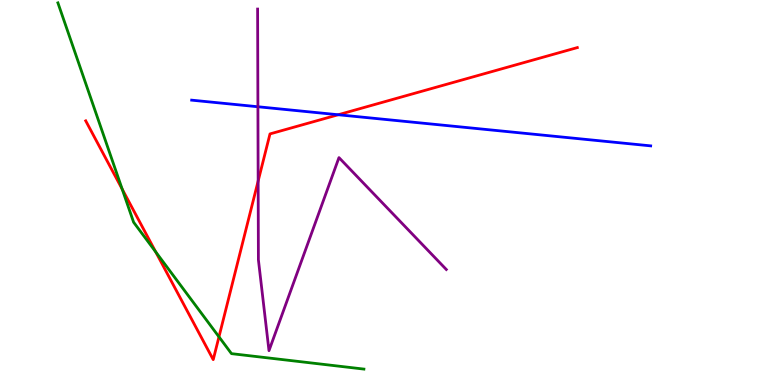[{'lines': ['blue', 'red'], 'intersections': [{'x': 4.36, 'y': 7.02}]}, {'lines': ['green', 'red'], 'intersections': [{'x': 1.58, 'y': 5.09}, {'x': 2.01, 'y': 3.46}, {'x': 2.83, 'y': 1.25}]}, {'lines': ['purple', 'red'], 'intersections': [{'x': 3.33, 'y': 5.3}]}, {'lines': ['blue', 'green'], 'intersections': []}, {'lines': ['blue', 'purple'], 'intersections': [{'x': 3.33, 'y': 7.23}]}, {'lines': ['green', 'purple'], 'intersections': []}]